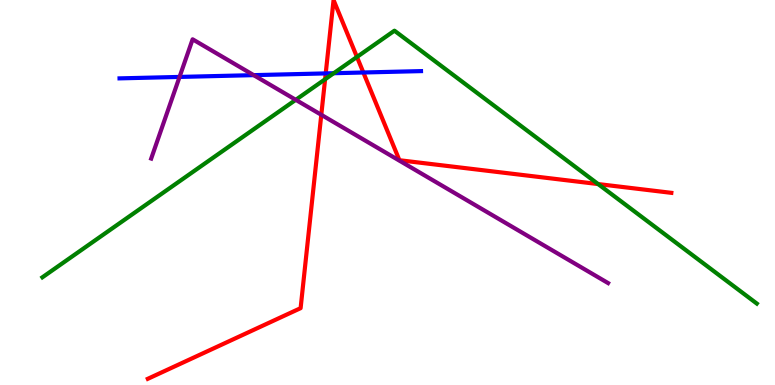[{'lines': ['blue', 'red'], 'intersections': [{'x': 4.2, 'y': 8.09}, {'x': 4.69, 'y': 8.12}]}, {'lines': ['green', 'red'], 'intersections': [{'x': 4.19, 'y': 7.94}, {'x': 4.61, 'y': 8.52}, {'x': 7.72, 'y': 5.22}]}, {'lines': ['purple', 'red'], 'intersections': [{'x': 4.15, 'y': 7.02}]}, {'lines': ['blue', 'green'], 'intersections': [{'x': 4.31, 'y': 8.1}]}, {'lines': ['blue', 'purple'], 'intersections': [{'x': 2.32, 'y': 8.0}, {'x': 3.27, 'y': 8.05}]}, {'lines': ['green', 'purple'], 'intersections': [{'x': 3.82, 'y': 7.41}]}]